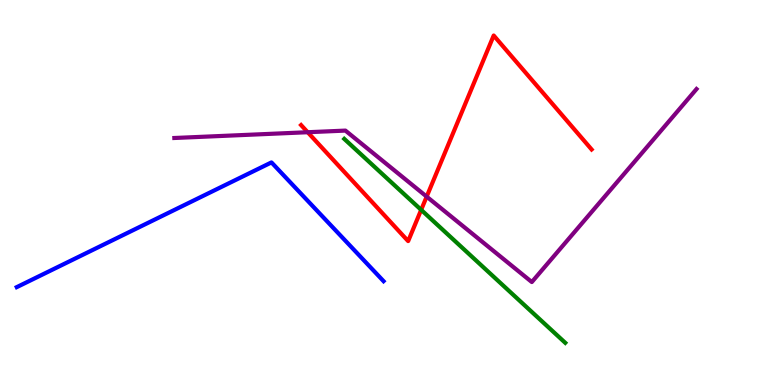[{'lines': ['blue', 'red'], 'intersections': []}, {'lines': ['green', 'red'], 'intersections': [{'x': 5.43, 'y': 4.55}]}, {'lines': ['purple', 'red'], 'intersections': [{'x': 3.97, 'y': 6.57}, {'x': 5.51, 'y': 4.89}]}, {'lines': ['blue', 'green'], 'intersections': []}, {'lines': ['blue', 'purple'], 'intersections': []}, {'lines': ['green', 'purple'], 'intersections': []}]